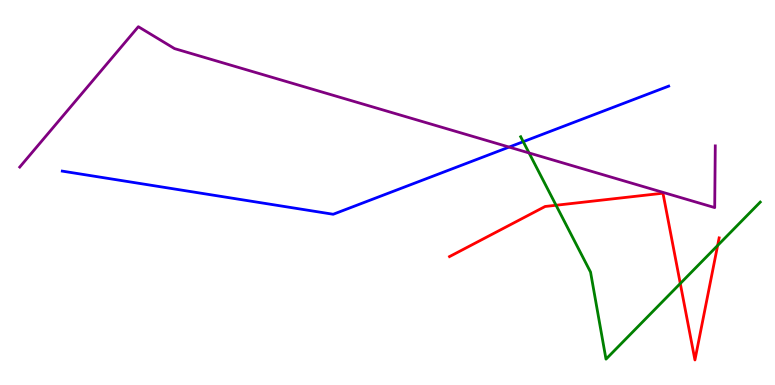[{'lines': ['blue', 'red'], 'intersections': []}, {'lines': ['green', 'red'], 'intersections': [{'x': 7.17, 'y': 4.67}, {'x': 8.78, 'y': 2.64}, {'x': 9.26, 'y': 3.62}]}, {'lines': ['purple', 'red'], 'intersections': []}, {'lines': ['blue', 'green'], 'intersections': [{'x': 6.75, 'y': 6.32}]}, {'lines': ['blue', 'purple'], 'intersections': [{'x': 6.57, 'y': 6.18}]}, {'lines': ['green', 'purple'], 'intersections': [{'x': 6.83, 'y': 6.03}]}]